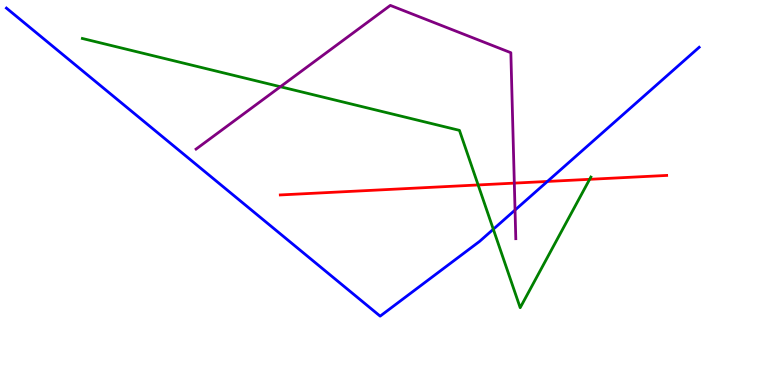[{'lines': ['blue', 'red'], 'intersections': [{'x': 7.06, 'y': 5.29}]}, {'lines': ['green', 'red'], 'intersections': [{'x': 6.17, 'y': 5.2}, {'x': 7.61, 'y': 5.34}]}, {'lines': ['purple', 'red'], 'intersections': [{'x': 6.64, 'y': 5.24}]}, {'lines': ['blue', 'green'], 'intersections': [{'x': 6.37, 'y': 4.05}]}, {'lines': ['blue', 'purple'], 'intersections': [{'x': 6.65, 'y': 4.54}]}, {'lines': ['green', 'purple'], 'intersections': [{'x': 3.62, 'y': 7.75}]}]